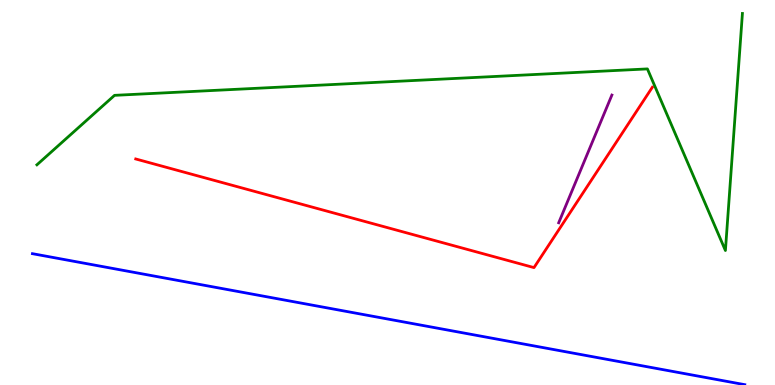[{'lines': ['blue', 'red'], 'intersections': []}, {'lines': ['green', 'red'], 'intersections': []}, {'lines': ['purple', 'red'], 'intersections': []}, {'lines': ['blue', 'green'], 'intersections': []}, {'lines': ['blue', 'purple'], 'intersections': []}, {'lines': ['green', 'purple'], 'intersections': []}]